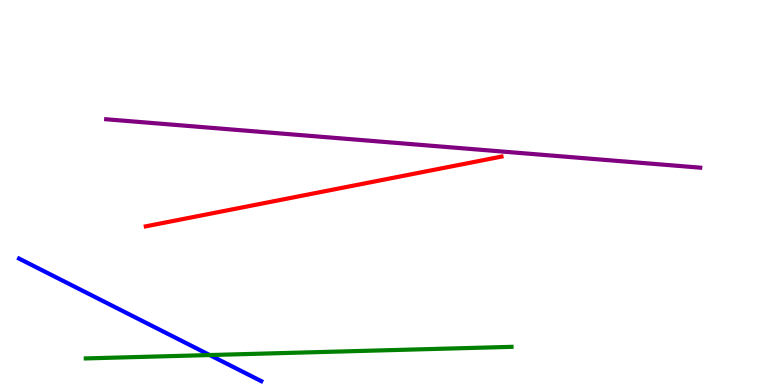[{'lines': ['blue', 'red'], 'intersections': []}, {'lines': ['green', 'red'], 'intersections': []}, {'lines': ['purple', 'red'], 'intersections': []}, {'lines': ['blue', 'green'], 'intersections': [{'x': 2.71, 'y': 0.778}]}, {'lines': ['blue', 'purple'], 'intersections': []}, {'lines': ['green', 'purple'], 'intersections': []}]